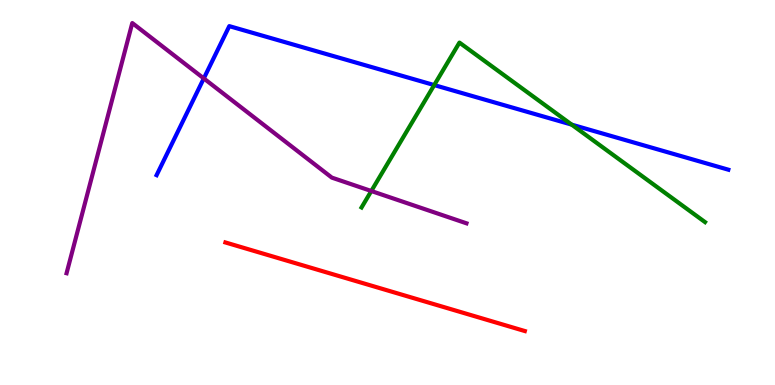[{'lines': ['blue', 'red'], 'intersections': []}, {'lines': ['green', 'red'], 'intersections': []}, {'lines': ['purple', 'red'], 'intersections': []}, {'lines': ['blue', 'green'], 'intersections': [{'x': 5.6, 'y': 7.79}, {'x': 7.38, 'y': 6.76}]}, {'lines': ['blue', 'purple'], 'intersections': [{'x': 2.63, 'y': 7.96}]}, {'lines': ['green', 'purple'], 'intersections': [{'x': 4.79, 'y': 5.04}]}]